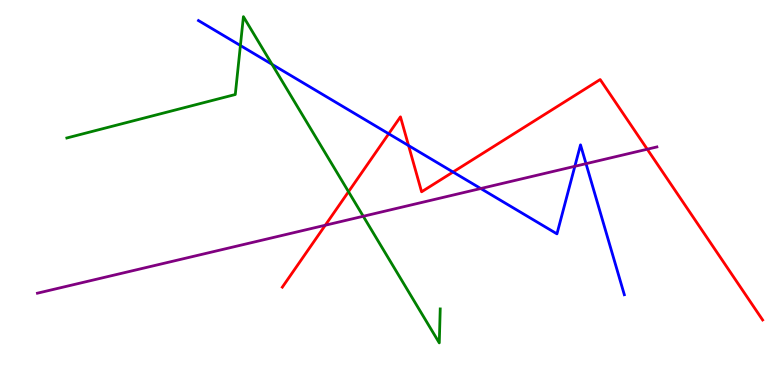[{'lines': ['blue', 'red'], 'intersections': [{'x': 5.02, 'y': 6.53}, {'x': 5.27, 'y': 6.22}, {'x': 5.85, 'y': 5.53}]}, {'lines': ['green', 'red'], 'intersections': [{'x': 4.5, 'y': 5.02}]}, {'lines': ['purple', 'red'], 'intersections': [{'x': 4.2, 'y': 4.15}, {'x': 8.35, 'y': 6.12}]}, {'lines': ['blue', 'green'], 'intersections': [{'x': 3.1, 'y': 8.82}, {'x': 3.51, 'y': 8.33}]}, {'lines': ['blue', 'purple'], 'intersections': [{'x': 6.2, 'y': 5.1}, {'x': 7.42, 'y': 5.68}, {'x': 7.56, 'y': 5.75}]}, {'lines': ['green', 'purple'], 'intersections': [{'x': 4.69, 'y': 4.38}]}]